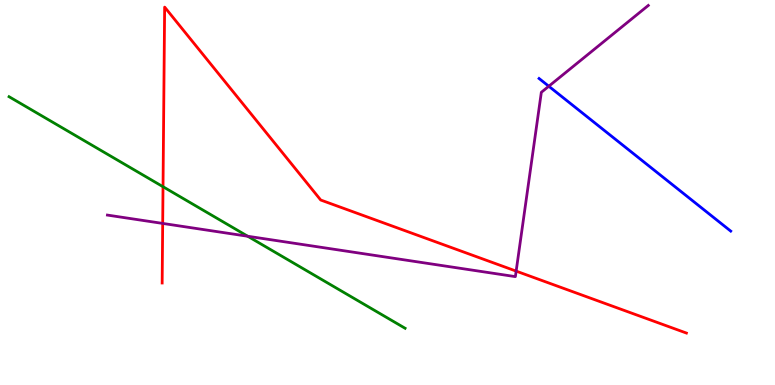[{'lines': ['blue', 'red'], 'intersections': []}, {'lines': ['green', 'red'], 'intersections': [{'x': 2.1, 'y': 5.15}]}, {'lines': ['purple', 'red'], 'intersections': [{'x': 2.1, 'y': 4.2}, {'x': 6.66, 'y': 2.96}]}, {'lines': ['blue', 'green'], 'intersections': []}, {'lines': ['blue', 'purple'], 'intersections': [{'x': 7.08, 'y': 7.76}]}, {'lines': ['green', 'purple'], 'intersections': [{'x': 3.2, 'y': 3.86}]}]